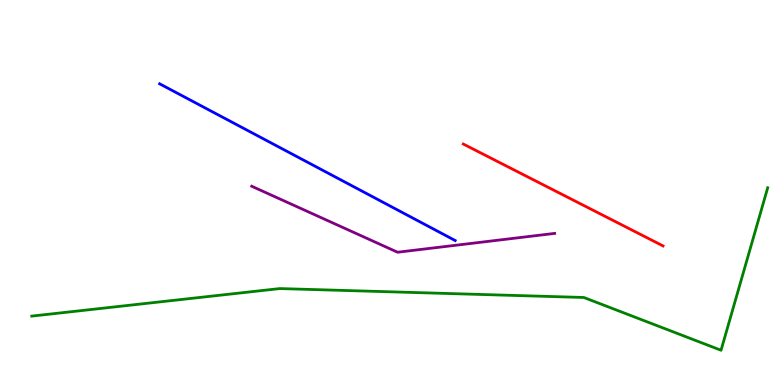[{'lines': ['blue', 'red'], 'intersections': []}, {'lines': ['green', 'red'], 'intersections': []}, {'lines': ['purple', 'red'], 'intersections': []}, {'lines': ['blue', 'green'], 'intersections': []}, {'lines': ['blue', 'purple'], 'intersections': []}, {'lines': ['green', 'purple'], 'intersections': []}]